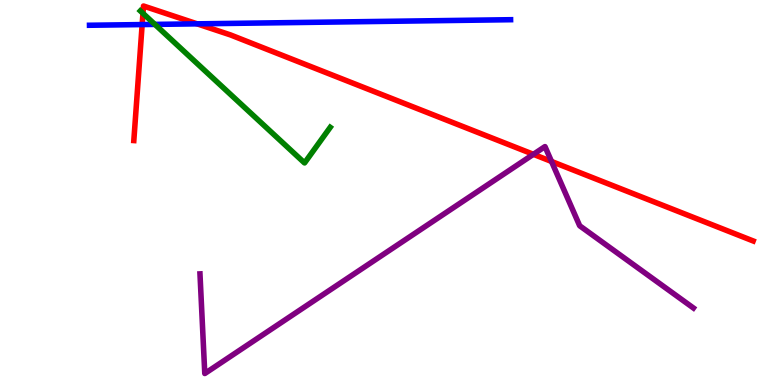[{'lines': ['blue', 'red'], 'intersections': [{'x': 1.83, 'y': 9.36}, {'x': 2.54, 'y': 9.38}]}, {'lines': ['green', 'red'], 'intersections': [{'x': 1.84, 'y': 9.65}]}, {'lines': ['purple', 'red'], 'intersections': [{'x': 6.88, 'y': 5.99}, {'x': 7.12, 'y': 5.81}]}, {'lines': ['blue', 'green'], 'intersections': [{'x': 2.0, 'y': 9.37}]}, {'lines': ['blue', 'purple'], 'intersections': []}, {'lines': ['green', 'purple'], 'intersections': []}]